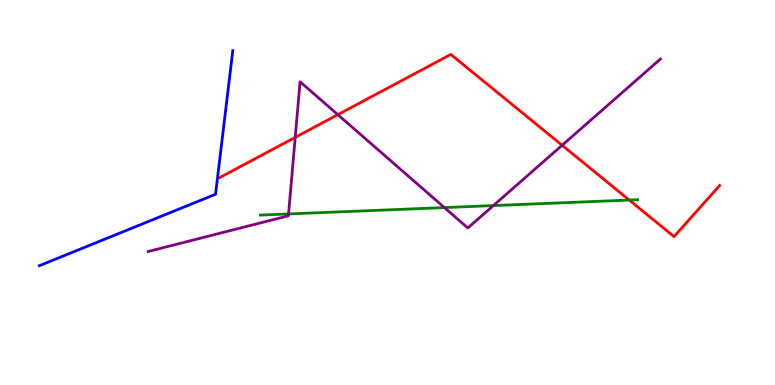[{'lines': ['blue', 'red'], 'intersections': []}, {'lines': ['green', 'red'], 'intersections': [{'x': 8.12, 'y': 4.8}]}, {'lines': ['purple', 'red'], 'intersections': [{'x': 3.81, 'y': 6.43}, {'x': 4.36, 'y': 7.02}, {'x': 7.25, 'y': 6.23}]}, {'lines': ['blue', 'green'], 'intersections': []}, {'lines': ['blue', 'purple'], 'intersections': []}, {'lines': ['green', 'purple'], 'intersections': [{'x': 3.72, 'y': 4.44}, {'x': 5.73, 'y': 4.61}, {'x': 6.37, 'y': 4.66}]}]